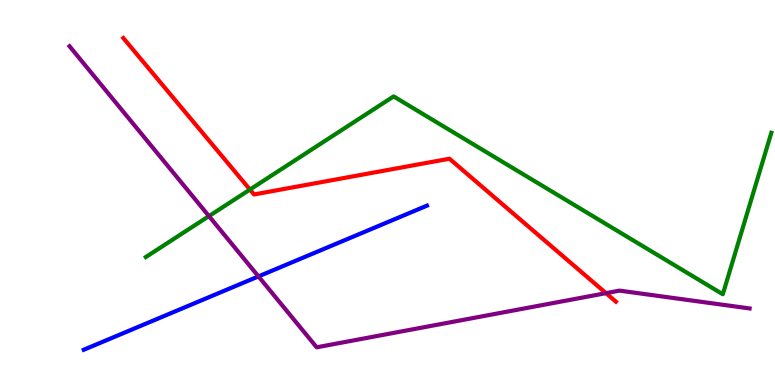[{'lines': ['blue', 'red'], 'intersections': []}, {'lines': ['green', 'red'], 'intersections': [{'x': 3.22, 'y': 5.08}]}, {'lines': ['purple', 'red'], 'intersections': [{'x': 7.82, 'y': 2.39}]}, {'lines': ['blue', 'green'], 'intersections': []}, {'lines': ['blue', 'purple'], 'intersections': [{'x': 3.33, 'y': 2.82}]}, {'lines': ['green', 'purple'], 'intersections': [{'x': 2.7, 'y': 4.39}]}]